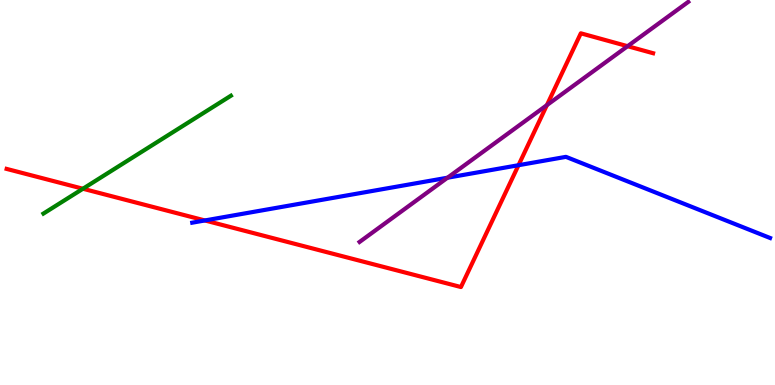[{'lines': ['blue', 'red'], 'intersections': [{'x': 2.64, 'y': 4.27}, {'x': 6.69, 'y': 5.71}]}, {'lines': ['green', 'red'], 'intersections': [{'x': 1.07, 'y': 5.1}]}, {'lines': ['purple', 'red'], 'intersections': [{'x': 7.06, 'y': 7.27}, {'x': 8.1, 'y': 8.8}]}, {'lines': ['blue', 'green'], 'intersections': []}, {'lines': ['blue', 'purple'], 'intersections': [{'x': 5.77, 'y': 5.38}]}, {'lines': ['green', 'purple'], 'intersections': []}]